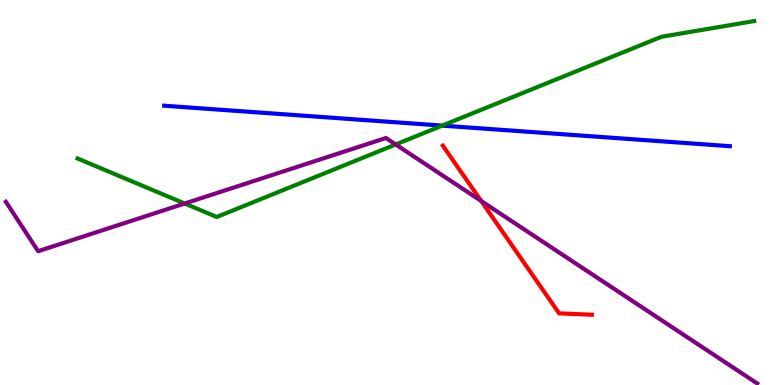[{'lines': ['blue', 'red'], 'intersections': []}, {'lines': ['green', 'red'], 'intersections': []}, {'lines': ['purple', 'red'], 'intersections': [{'x': 6.21, 'y': 4.78}]}, {'lines': ['blue', 'green'], 'intersections': [{'x': 5.71, 'y': 6.74}]}, {'lines': ['blue', 'purple'], 'intersections': []}, {'lines': ['green', 'purple'], 'intersections': [{'x': 2.38, 'y': 4.71}, {'x': 5.11, 'y': 6.25}]}]